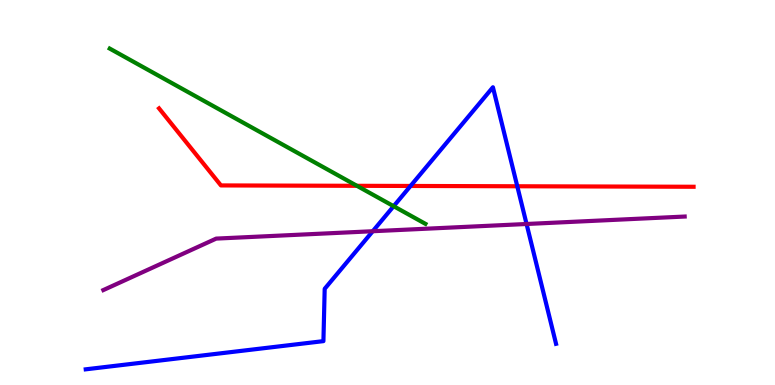[{'lines': ['blue', 'red'], 'intersections': [{'x': 5.3, 'y': 5.17}, {'x': 6.67, 'y': 5.16}]}, {'lines': ['green', 'red'], 'intersections': [{'x': 4.61, 'y': 5.17}]}, {'lines': ['purple', 'red'], 'intersections': []}, {'lines': ['blue', 'green'], 'intersections': [{'x': 5.08, 'y': 4.64}]}, {'lines': ['blue', 'purple'], 'intersections': [{'x': 4.81, 'y': 3.99}, {'x': 6.79, 'y': 4.18}]}, {'lines': ['green', 'purple'], 'intersections': []}]